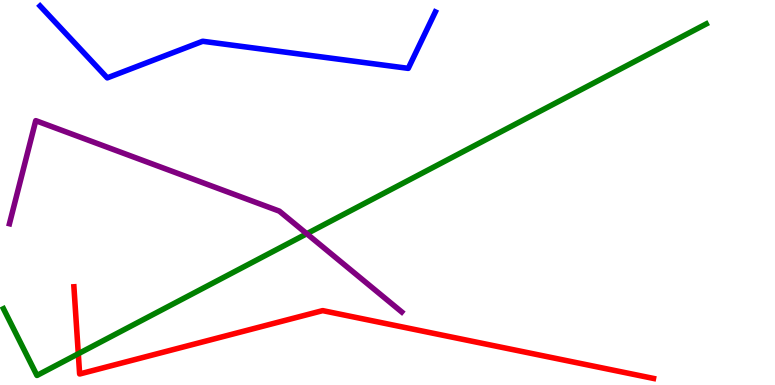[{'lines': ['blue', 'red'], 'intersections': []}, {'lines': ['green', 'red'], 'intersections': [{'x': 1.01, 'y': 0.812}]}, {'lines': ['purple', 'red'], 'intersections': []}, {'lines': ['blue', 'green'], 'intersections': []}, {'lines': ['blue', 'purple'], 'intersections': []}, {'lines': ['green', 'purple'], 'intersections': [{'x': 3.96, 'y': 3.93}]}]